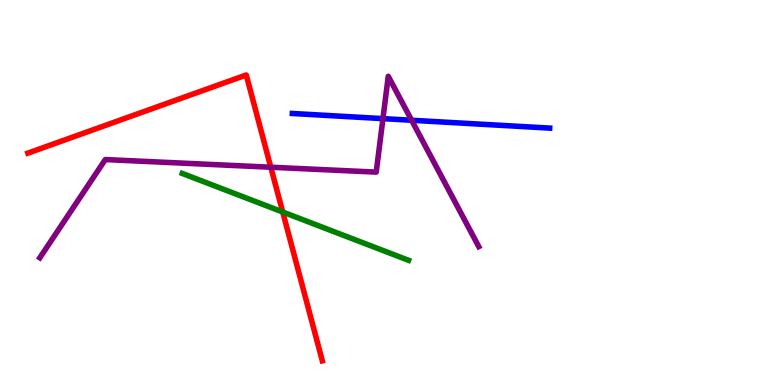[{'lines': ['blue', 'red'], 'intersections': []}, {'lines': ['green', 'red'], 'intersections': [{'x': 3.65, 'y': 4.49}]}, {'lines': ['purple', 'red'], 'intersections': [{'x': 3.49, 'y': 5.66}]}, {'lines': ['blue', 'green'], 'intersections': []}, {'lines': ['blue', 'purple'], 'intersections': [{'x': 4.94, 'y': 6.92}, {'x': 5.31, 'y': 6.88}]}, {'lines': ['green', 'purple'], 'intersections': []}]